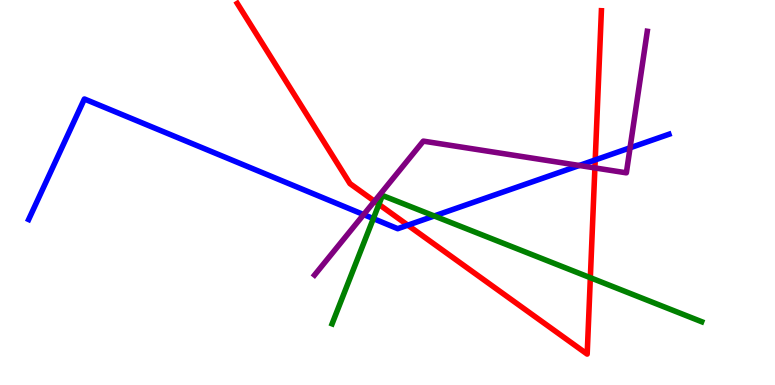[{'lines': ['blue', 'red'], 'intersections': [{'x': 5.26, 'y': 4.15}, {'x': 7.68, 'y': 5.85}]}, {'lines': ['green', 'red'], 'intersections': [{'x': 4.89, 'y': 4.69}, {'x': 7.62, 'y': 2.79}]}, {'lines': ['purple', 'red'], 'intersections': [{'x': 4.83, 'y': 4.77}, {'x': 7.68, 'y': 5.64}]}, {'lines': ['blue', 'green'], 'intersections': [{'x': 4.82, 'y': 4.32}, {'x': 5.6, 'y': 4.39}]}, {'lines': ['blue', 'purple'], 'intersections': [{'x': 4.69, 'y': 4.43}, {'x': 7.47, 'y': 5.7}, {'x': 8.13, 'y': 6.16}]}, {'lines': ['green', 'purple'], 'intersections': []}]